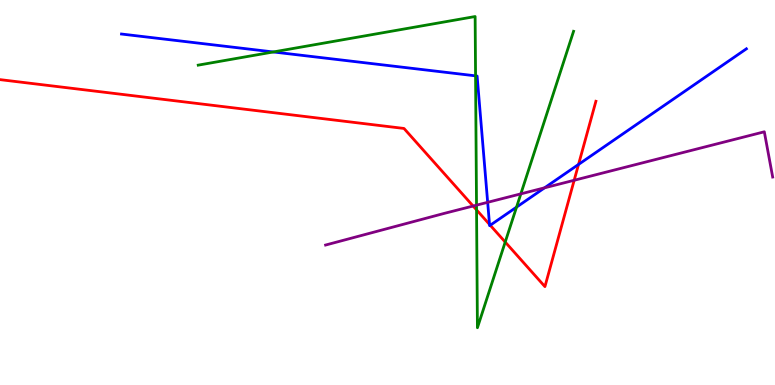[{'lines': ['blue', 'red'], 'intersections': [{'x': 6.32, 'y': 4.17}, {'x': 6.33, 'y': 4.15}, {'x': 7.46, 'y': 5.73}]}, {'lines': ['green', 'red'], 'intersections': [{'x': 6.15, 'y': 4.55}, {'x': 6.52, 'y': 3.71}]}, {'lines': ['purple', 'red'], 'intersections': [{'x': 6.1, 'y': 4.65}, {'x': 7.41, 'y': 5.32}]}, {'lines': ['blue', 'green'], 'intersections': [{'x': 3.53, 'y': 8.65}, {'x': 6.14, 'y': 8.03}, {'x': 6.67, 'y': 4.62}]}, {'lines': ['blue', 'purple'], 'intersections': [{'x': 6.29, 'y': 4.74}, {'x': 7.03, 'y': 5.12}]}, {'lines': ['green', 'purple'], 'intersections': [{'x': 6.15, 'y': 4.67}, {'x': 6.72, 'y': 4.96}]}]